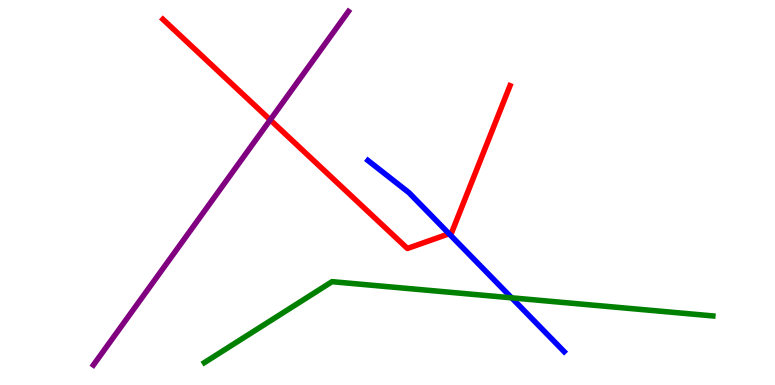[{'lines': ['blue', 'red'], 'intersections': [{'x': 5.79, 'y': 3.93}]}, {'lines': ['green', 'red'], 'intersections': []}, {'lines': ['purple', 'red'], 'intersections': [{'x': 3.49, 'y': 6.89}]}, {'lines': ['blue', 'green'], 'intersections': [{'x': 6.6, 'y': 2.26}]}, {'lines': ['blue', 'purple'], 'intersections': []}, {'lines': ['green', 'purple'], 'intersections': []}]